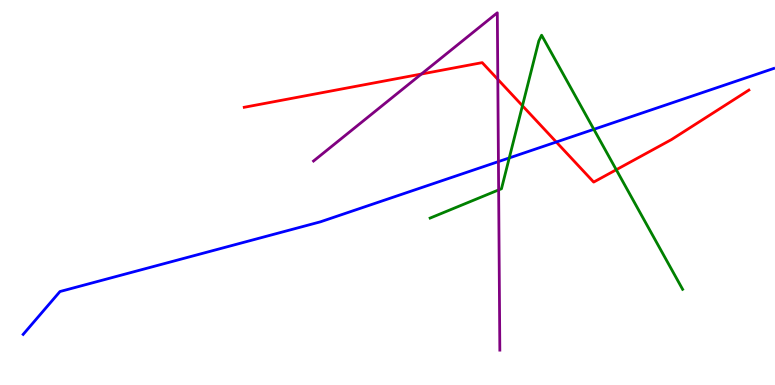[{'lines': ['blue', 'red'], 'intersections': [{'x': 7.18, 'y': 6.31}]}, {'lines': ['green', 'red'], 'intersections': [{'x': 6.74, 'y': 7.25}, {'x': 7.95, 'y': 5.59}]}, {'lines': ['purple', 'red'], 'intersections': [{'x': 5.44, 'y': 8.08}, {'x': 6.42, 'y': 7.94}]}, {'lines': ['blue', 'green'], 'intersections': [{'x': 6.57, 'y': 5.9}, {'x': 7.66, 'y': 6.64}]}, {'lines': ['blue', 'purple'], 'intersections': [{'x': 6.43, 'y': 5.8}]}, {'lines': ['green', 'purple'], 'intersections': [{'x': 6.43, 'y': 5.07}]}]